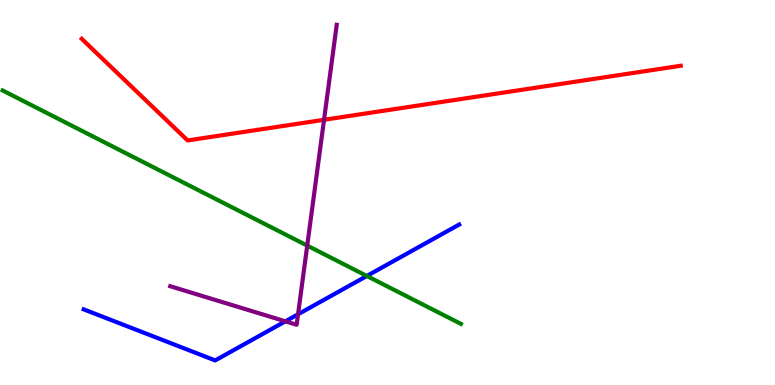[{'lines': ['blue', 'red'], 'intersections': []}, {'lines': ['green', 'red'], 'intersections': []}, {'lines': ['purple', 'red'], 'intersections': [{'x': 4.18, 'y': 6.89}]}, {'lines': ['blue', 'green'], 'intersections': [{'x': 4.73, 'y': 2.83}]}, {'lines': ['blue', 'purple'], 'intersections': [{'x': 3.68, 'y': 1.65}, {'x': 3.85, 'y': 1.84}]}, {'lines': ['green', 'purple'], 'intersections': [{'x': 3.96, 'y': 3.62}]}]